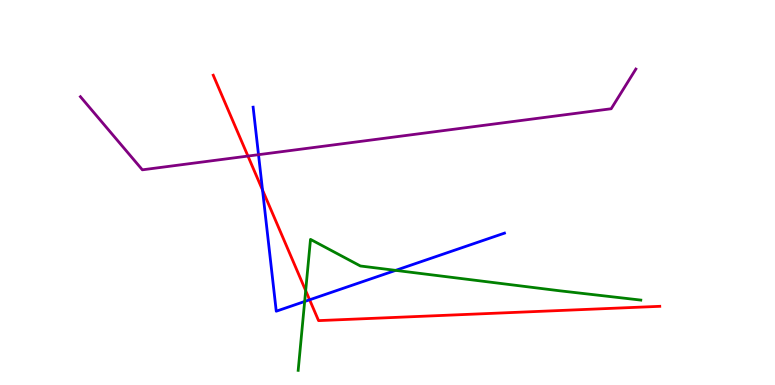[{'lines': ['blue', 'red'], 'intersections': [{'x': 3.39, 'y': 5.06}, {'x': 4.0, 'y': 2.21}]}, {'lines': ['green', 'red'], 'intersections': [{'x': 3.94, 'y': 2.45}]}, {'lines': ['purple', 'red'], 'intersections': [{'x': 3.2, 'y': 5.95}]}, {'lines': ['blue', 'green'], 'intersections': [{'x': 3.93, 'y': 2.17}, {'x': 5.1, 'y': 2.98}]}, {'lines': ['blue', 'purple'], 'intersections': [{'x': 3.34, 'y': 5.98}]}, {'lines': ['green', 'purple'], 'intersections': []}]